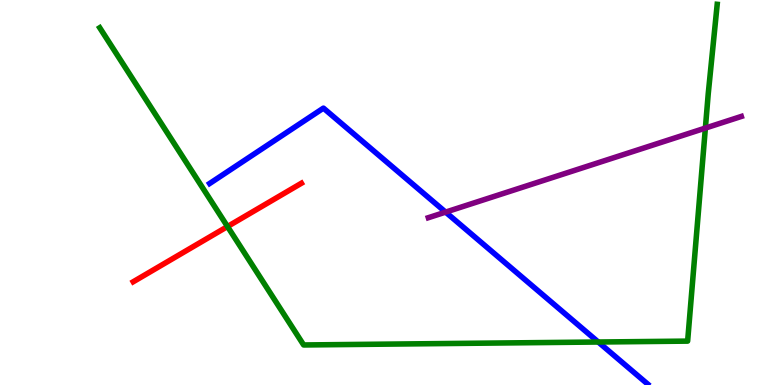[{'lines': ['blue', 'red'], 'intersections': []}, {'lines': ['green', 'red'], 'intersections': [{'x': 2.94, 'y': 4.12}]}, {'lines': ['purple', 'red'], 'intersections': []}, {'lines': ['blue', 'green'], 'intersections': [{'x': 7.72, 'y': 1.12}]}, {'lines': ['blue', 'purple'], 'intersections': [{'x': 5.75, 'y': 4.49}]}, {'lines': ['green', 'purple'], 'intersections': [{'x': 9.1, 'y': 6.67}]}]